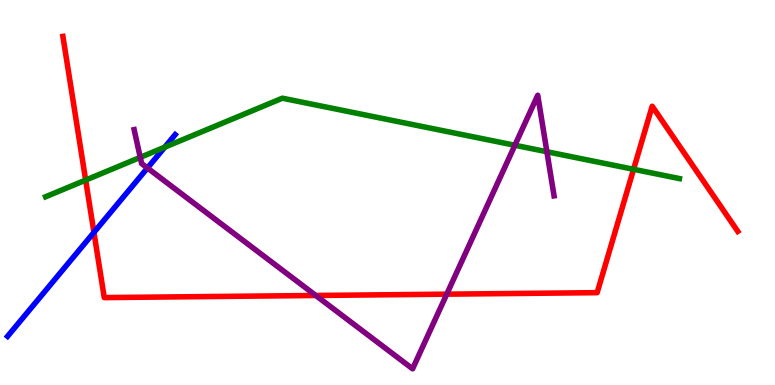[{'lines': ['blue', 'red'], 'intersections': [{'x': 1.21, 'y': 3.96}]}, {'lines': ['green', 'red'], 'intersections': [{'x': 1.11, 'y': 5.32}, {'x': 8.18, 'y': 5.6}]}, {'lines': ['purple', 'red'], 'intersections': [{'x': 4.07, 'y': 2.33}, {'x': 5.76, 'y': 2.36}]}, {'lines': ['blue', 'green'], 'intersections': [{'x': 2.13, 'y': 6.18}]}, {'lines': ['blue', 'purple'], 'intersections': [{'x': 1.9, 'y': 5.64}]}, {'lines': ['green', 'purple'], 'intersections': [{'x': 1.81, 'y': 5.91}, {'x': 6.64, 'y': 6.23}, {'x': 7.06, 'y': 6.06}]}]